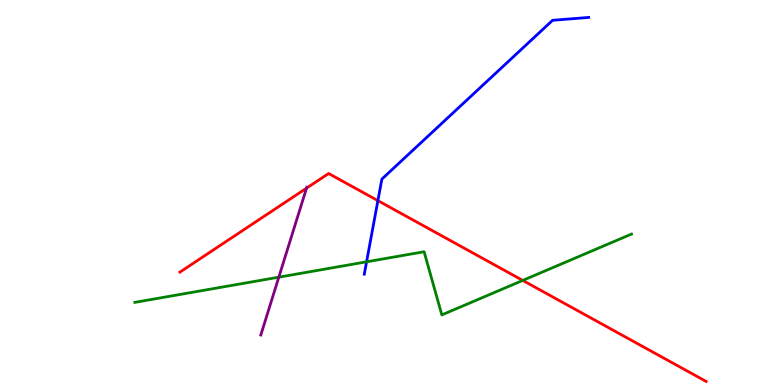[{'lines': ['blue', 'red'], 'intersections': [{'x': 4.88, 'y': 4.79}]}, {'lines': ['green', 'red'], 'intersections': [{'x': 6.75, 'y': 2.72}]}, {'lines': ['purple', 'red'], 'intersections': [{'x': 3.96, 'y': 5.11}]}, {'lines': ['blue', 'green'], 'intersections': [{'x': 4.73, 'y': 3.2}]}, {'lines': ['blue', 'purple'], 'intersections': []}, {'lines': ['green', 'purple'], 'intersections': [{'x': 3.6, 'y': 2.8}]}]